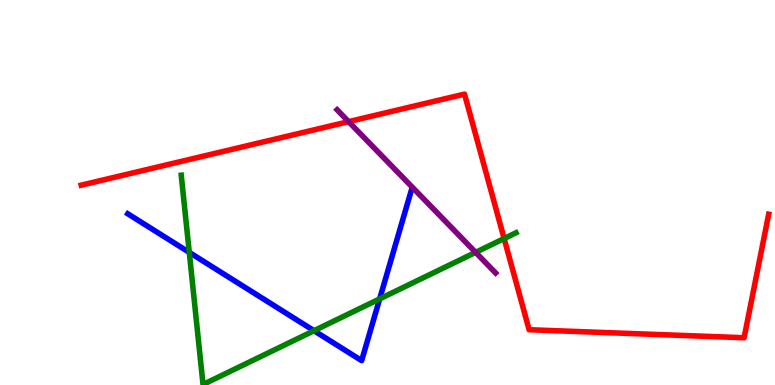[{'lines': ['blue', 'red'], 'intersections': []}, {'lines': ['green', 'red'], 'intersections': [{'x': 6.5, 'y': 3.8}]}, {'lines': ['purple', 'red'], 'intersections': [{'x': 4.5, 'y': 6.84}]}, {'lines': ['blue', 'green'], 'intersections': [{'x': 2.44, 'y': 3.44}, {'x': 4.05, 'y': 1.41}, {'x': 4.9, 'y': 2.24}]}, {'lines': ['blue', 'purple'], 'intersections': []}, {'lines': ['green', 'purple'], 'intersections': [{'x': 6.14, 'y': 3.45}]}]